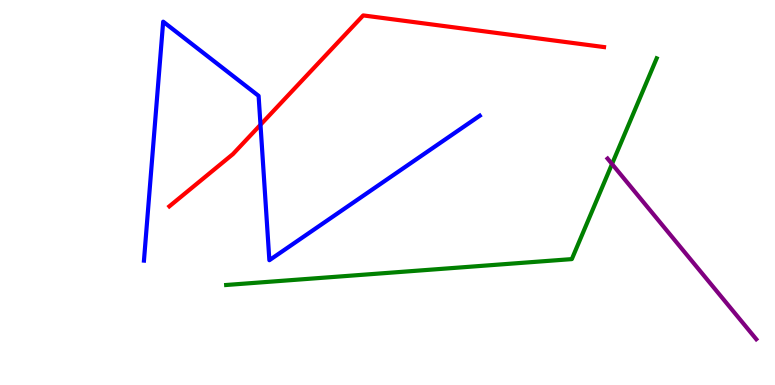[{'lines': ['blue', 'red'], 'intersections': [{'x': 3.36, 'y': 6.76}]}, {'lines': ['green', 'red'], 'intersections': []}, {'lines': ['purple', 'red'], 'intersections': []}, {'lines': ['blue', 'green'], 'intersections': []}, {'lines': ['blue', 'purple'], 'intersections': []}, {'lines': ['green', 'purple'], 'intersections': [{'x': 7.9, 'y': 5.74}]}]